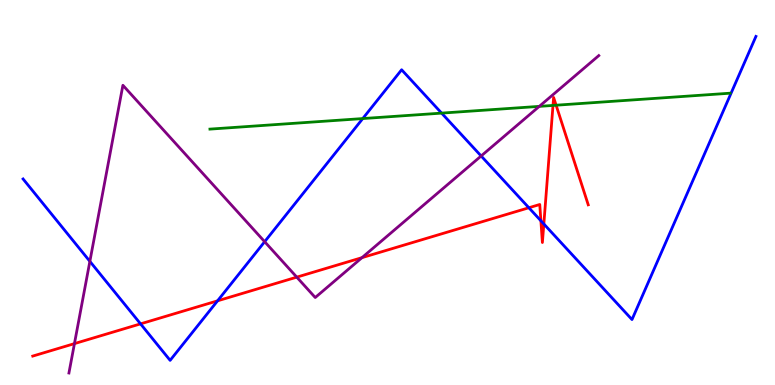[{'lines': ['blue', 'red'], 'intersections': [{'x': 1.81, 'y': 1.59}, {'x': 2.81, 'y': 2.19}, {'x': 6.82, 'y': 4.6}, {'x': 6.98, 'y': 4.27}, {'x': 7.02, 'y': 4.18}]}, {'lines': ['green', 'red'], 'intersections': [{'x': 7.14, 'y': 7.26}, {'x': 7.18, 'y': 7.27}]}, {'lines': ['purple', 'red'], 'intersections': [{'x': 0.961, 'y': 1.07}, {'x': 3.83, 'y': 2.8}, {'x': 4.67, 'y': 3.31}]}, {'lines': ['blue', 'green'], 'intersections': [{'x': 4.68, 'y': 6.92}, {'x': 5.7, 'y': 7.06}]}, {'lines': ['blue', 'purple'], 'intersections': [{'x': 1.16, 'y': 3.21}, {'x': 3.41, 'y': 3.72}, {'x': 6.21, 'y': 5.95}]}, {'lines': ['green', 'purple'], 'intersections': [{'x': 6.96, 'y': 7.24}]}]